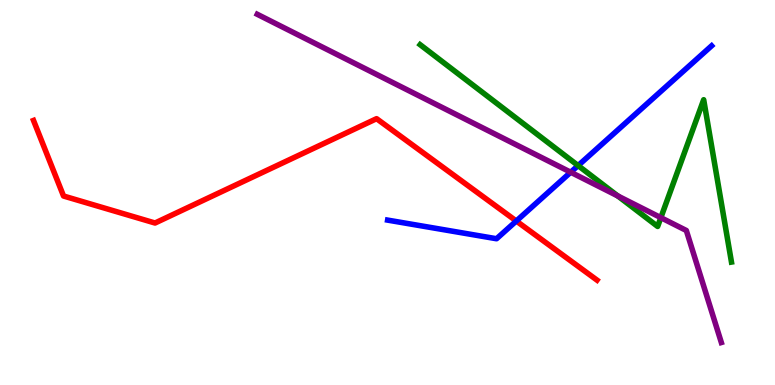[{'lines': ['blue', 'red'], 'intersections': [{'x': 6.66, 'y': 4.26}]}, {'lines': ['green', 'red'], 'intersections': []}, {'lines': ['purple', 'red'], 'intersections': []}, {'lines': ['blue', 'green'], 'intersections': [{'x': 7.46, 'y': 5.7}]}, {'lines': ['blue', 'purple'], 'intersections': [{'x': 7.36, 'y': 5.53}]}, {'lines': ['green', 'purple'], 'intersections': [{'x': 7.97, 'y': 4.91}, {'x': 8.53, 'y': 4.35}]}]